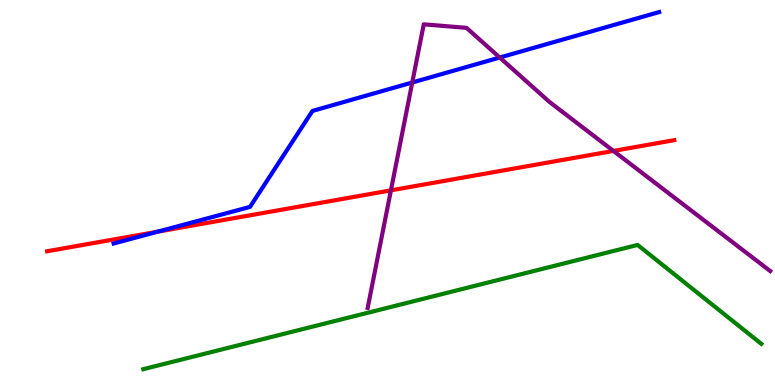[{'lines': ['blue', 'red'], 'intersections': [{'x': 2.04, 'y': 3.98}]}, {'lines': ['green', 'red'], 'intersections': []}, {'lines': ['purple', 'red'], 'intersections': [{'x': 5.04, 'y': 5.06}, {'x': 7.92, 'y': 6.08}]}, {'lines': ['blue', 'green'], 'intersections': []}, {'lines': ['blue', 'purple'], 'intersections': [{'x': 5.32, 'y': 7.86}, {'x': 6.45, 'y': 8.51}]}, {'lines': ['green', 'purple'], 'intersections': []}]